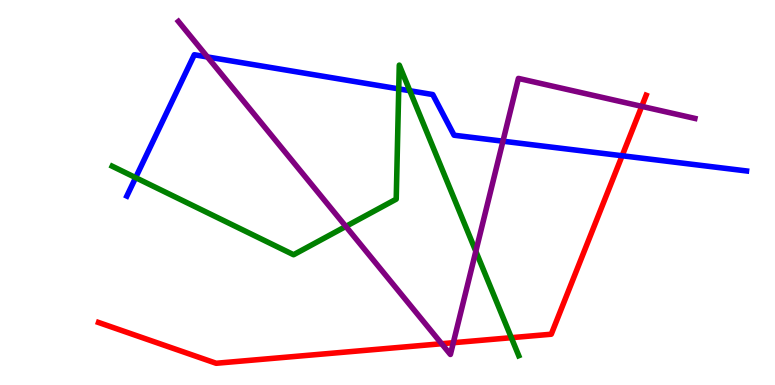[{'lines': ['blue', 'red'], 'intersections': [{'x': 8.03, 'y': 5.95}]}, {'lines': ['green', 'red'], 'intersections': [{'x': 6.6, 'y': 1.23}]}, {'lines': ['purple', 'red'], 'intersections': [{'x': 5.7, 'y': 1.07}, {'x': 5.85, 'y': 1.1}, {'x': 8.28, 'y': 7.24}]}, {'lines': ['blue', 'green'], 'intersections': [{'x': 1.75, 'y': 5.39}, {'x': 5.14, 'y': 7.69}, {'x': 5.29, 'y': 7.64}]}, {'lines': ['blue', 'purple'], 'intersections': [{'x': 2.68, 'y': 8.52}, {'x': 6.49, 'y': 6.33}]}, {'lines': ['green', 'purple'], 'intersections': [{'x': 4.46, 'y': 4.12}, {'x': 6.14, 'y': 3.47}]}]